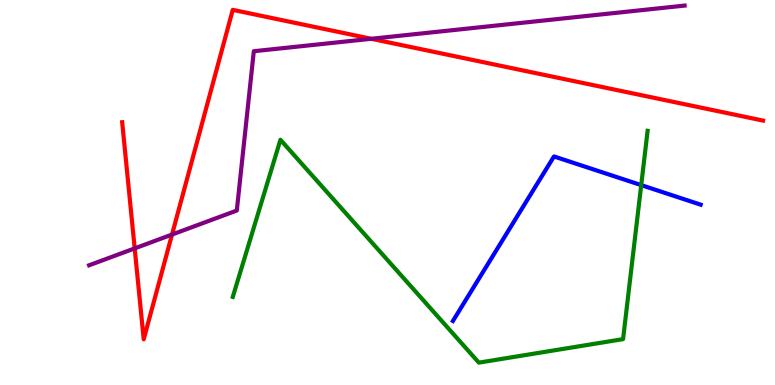[{'lines': ['blue', 'red'], 'intersections': []}, {'lines': ['green', 'red'], 'intersections': []}, {'lines': ['purple', 'red'], 'intersections': [{'x': 1.74, 'y': 3.55}, {'x': 2.22, 'y': 3.91}, {'x': 4.79, 'y': 8.99}]}, {'lines': ['blue', 'green'], 'intersections': [{'x': 8.27, 'y': 5.19}]}, {'lines': ['blue', 'purple'], 'intersections': []}, {'lines': ['green', 'purple'], 'intersections': []}]